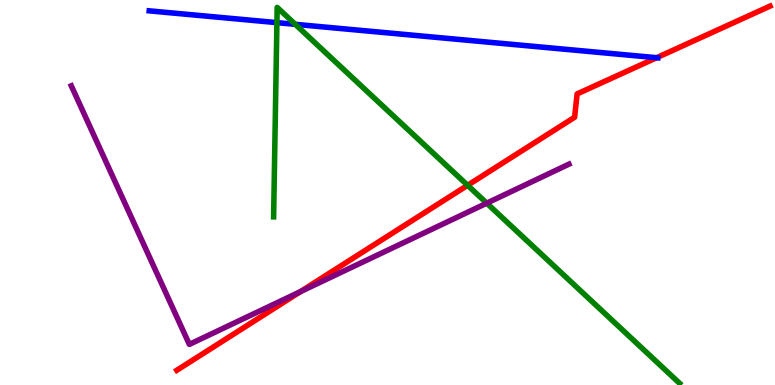[{'lines': ['blue', 'red'], 'intersections': [{'x': 8.47, 'y': 8.5}]}, {'lines': ['green', 'red'], 'intersections': [{'x': 6.03, 'y': 5.19}]}, {'lines': ['purple', 'red'], 'intersections': [{'x': 3.88, 'y': 2.43}]}, {'lines': ['blue', 'green'], 'intersections': [{'x': 3.57, 'y': 9.41}, {'x': 3.81, 'y': 9.37}]}, {'lines': ['blue', 'purple'], 'intersections': []}, {'lines': ['green', 'purple'], 'intersections': [{'x': 6.28, 'y': 4.72}]}]